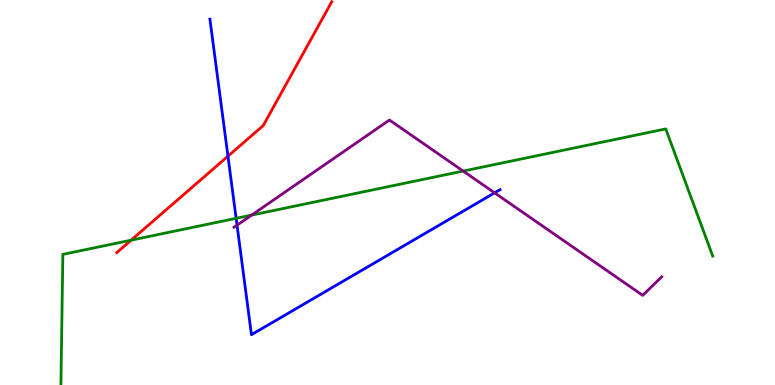[{'lines': ['blue', 'red'], 'intersections': [{'x': 2.94, 'y': 5.94}]}, {'lines': ['green', 'red'], 'intersections': [{'x': 1.69, 'y': 3.76}]}, {'lines': ['purple', 'red'], 'intersections': []}, {'lines': ['blue', 'green'], 'intersections': [{'x': 3.05, 'y': 4.33}]}, {'lines': ['blue', 'purple'], 'intersections': [{'x': 3.06, 'y': 4.15}, {'x': 6.38, 'y': 4.99}]}, {'lines': ['green', 'purple'], 'intersections': [{'x': 3.25, 'y': 4.41}, {'x': 5.98, 'y': 5.56}]}]